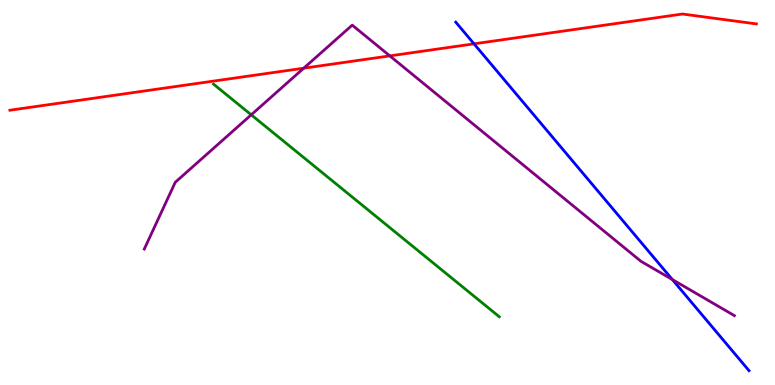[{'lines': ['blue', 'red'], 'intersections': [{'x': 6.12, 'y': 8.86}]}, {'lines': ['green', 'red'], 'intersections': []}, {'lines': ['purple', 'red'], 'intersections': [{'x': 3.92, 'y': 8.23}, {'x': 5.03, 'y': 8.55}]}, {'lines': ['blue', 'green'], 'intersections': []}, {'lines': ['blue', 'purple'], 'intersections': [{'x': 8.68, 'y': 2.74}]}, {'lines': ['green', 'purple'], 'intersections': [{'x': 3.24, 'y': 7.02}]}]